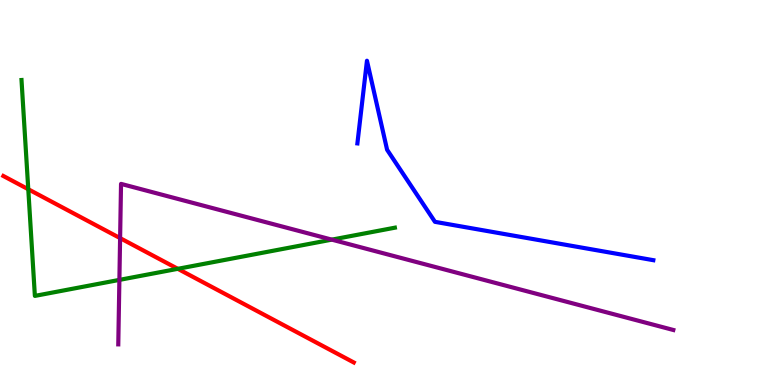[{'lines': ['blue', 'red'], 'intersections': []}, {'lines': ['green', 'red'], 'intersections': [{'x': 0.365, 'y': 5.08}, {'x': 2.29, 'y': 3.02}]}, {'lines': ['purple', 'red'], 'intersections': [{'x': 1.55, 'y': 3.82}]}, {'lines': ['blue', 'green'], 'intersections': []}, {'lines': ['blue', 'purple'], 'intersections': []}, {'lines': ['green', 'purple'], 'intersections': [{'x': 1.54, 'y': 2.73}, {'x': 4.28, 'y': 3.78}]}]